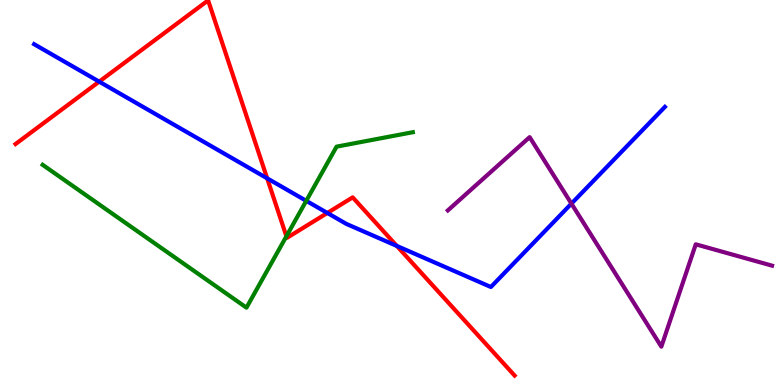[{'lines': ['blue', 'red'], 'intersections': [{'x': 1.28, 'y': 7.88}, {'x': 3.45, 'y': 5.37}, {'x': 4.22, 'y': 4.47}, {'x': 5.12, 'y': 3.61}]}, {'lines': ['green', 'red'], 'intersections': [{'x': 3.7, 'y': 3.86}]}, {'lines': ['purple', 'red'], 'intersections': []}, {'lines': ['blue', 'green'], 'intersections': [{'x': 3.95, 'y': 4.78}]}, {'lines': ['blue', 'purple'], 'intersections': [{'x': 7.37, 'y': 4.71}]}, {'lines': ['green', 'purple'], 'intersections': []}]